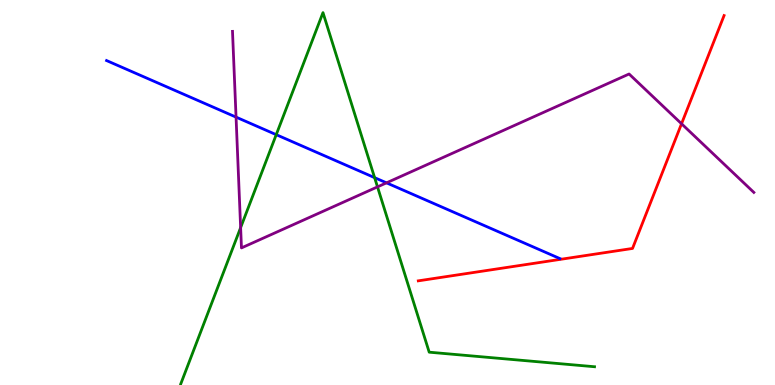[{'lines': ['blue', 'red'], 'intersections': []}, {'lines': ['green', 'red'], 'intersections': []}, {'lines': ['purple', 'red'], 'intersections': [{'x': 8.79, 'y': 6.79}]}, {'lines': ['blue', 'green'], 'intersections': [{'x': 3.56, 'y': 6.5}, {'x': 4.83, 'y': 5.39}]}, {'lines': ['blue', 'purple'], 'intersections': [{'x': 3.05, 'y': 6.96}, {'x': 4.99, 'y': 5.25}]}, {'lines': ['green', 'purple'], 'intersections': [{'x': 3.1, 'y': 4.09}, {'x': 4.87, 'y': 5.15}]}]